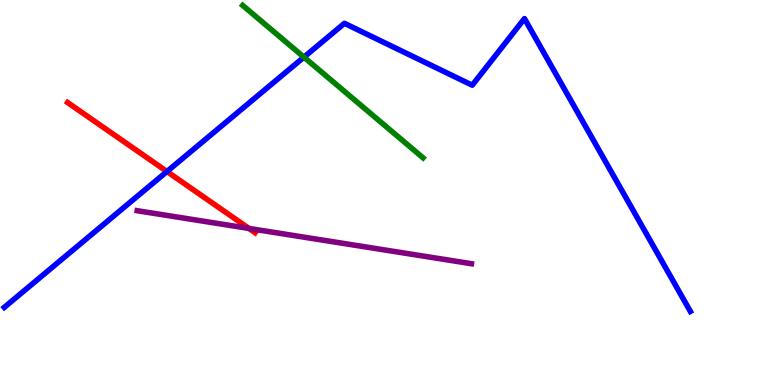[{'lines': ['blue', 'red'], 'intersections': [{'x': 2.15, 'y': 5.55}]}, {'lines': ['green', 'red'], 'intersections': []}, {'lines': ['purple', 'red'], 'intersections': [{'x': 3.21, 'y': 4.07}]}, {'lines': ['blue', 'green'], 'intersections': [{'x': 3.92, 'y': 8.52}]}, {'lines': ['blue', 'purple'], 'intersections': []}, {'lines': ['green', 'purple'], 'intersections': []}]